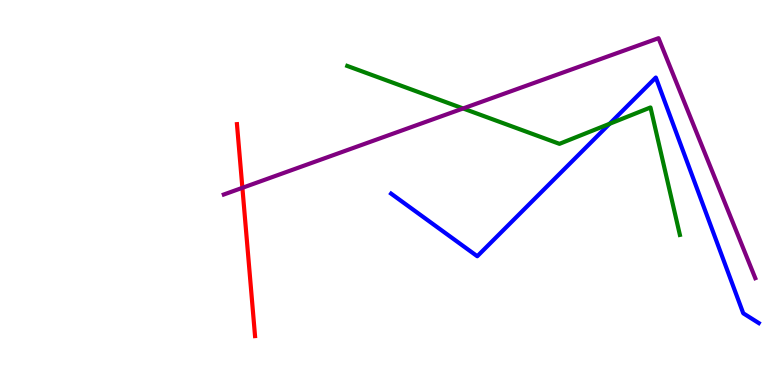[{'lines': ['blue', 'red'], 'intersections': []}, {'lines': ['green', 'red'], 'intersections': []}, {'lines': ['purple', 'red'], 'intersections': [{'x': 3.13, 'y': 5.12}]}, {'lines': ['blue', 'green'], 'intersections': [{'x': 7.87, 'y': 6.78}]}, {'lines': ['blue', 'purple'], 'intersections': []}, {'lines': ['green', 'purple'], 'intersections': [{'x': 5.98, 'y': 7.18}]}]